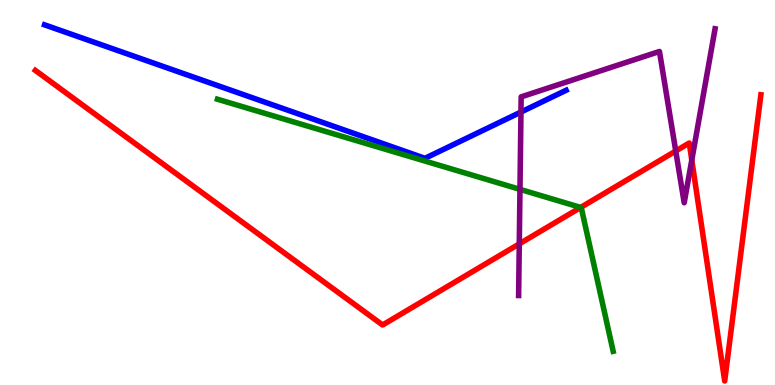[{'lines': ['blue', 'red'], 'intersections': []}, {'lines': ['green', 'red'], 'intersections': [{'x': 7.49, 'y': 4.61}]}, {'lines': ['purple', 'red'], 'intersections': [{'x': 6.7, 'y': 3.67}, {'x': 8.72, 'y': 6.08}, {'x': 8.93, 'y': 5.84}]}, {'lines': ['blue', 'green'], 'intersections': []}, {'lines': ['blue', 'purple'], 'intersections': [{'x': 6.72, 'y': 7.09}]}, {'lines': ['green', 'purple'], 'intersections': [{'x': 6.71, 'y': 5.08}]}]